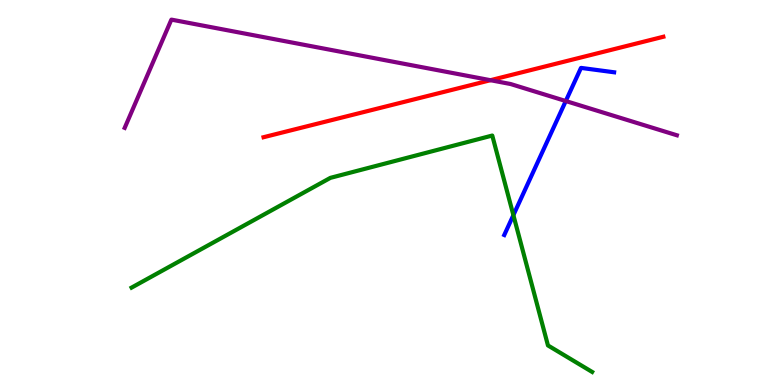[{'lines': ['blue', 'red'], 'intersections': []}, {'lines': ['green', 'red'], 'intersections': []}, {'lines': ['purple', 'red'], 'intersections': [{'x': 6.33, 'y': 7.92}]}, {'lines': ['blue', 'green'], 'intersections': [{'x': 6.62, 'y': 4.41}]}, {'lines': ['blue', 'purple'], 'intersections': [{'x': 7.3, 'y': 7.38}]}, {'lines': ['green', 'purple'], 'intersections': []}]